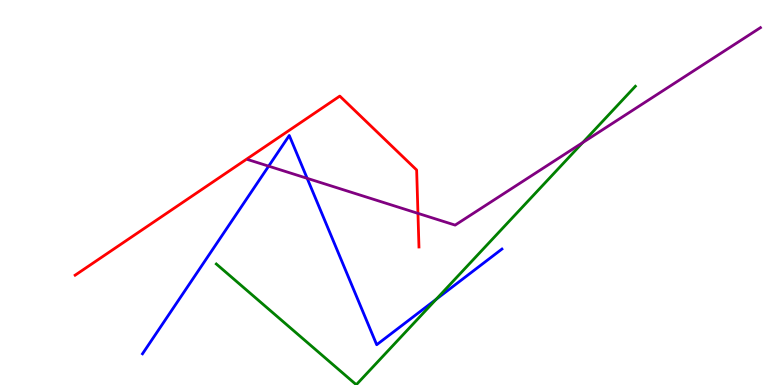[{'lines': ['blue', 'red'], 'intersections': []}, {'lines': ['green', 'red'], 'intersections': []}, {'lines': ['purple', 'red'], 'intersections': [{'x': 5.39, 'y': 4.46}]}, {'lines': ['blue', 'green'], 'intersections': [{'x': 5.63, 'y': 2.23}]}, {'lines': ['blue', 'purple'], 'intersections': [{'x': 3.47, 'y': 5.68}, {'x': 3.96, 'y': 5.37}]}, {'lines': ['green', 'purple'], 'intersections': [{'x': 7.52, 'y': 6.3}]}]